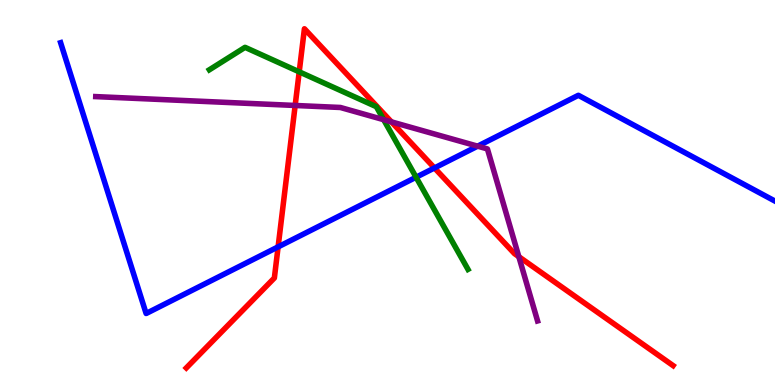[{'lines': ['blue', 'red'], 'intersections': [{'x': 3.59, 'y': 3.59}, {'x': 5.61, 'y': 5.64}]}, {'lines': ['green', 'red'], 'intersections': [{'x': 3.86, 'y': 8.13}]}, {'lines': ['purple', 'red'], 'intersections': [{'x': 3.81, 'y': 7.26}, {'x': 5.05, 'y': 6.83}, {'x': 6.69, 'y': 3.33}]}, {'lines': ['blue', 'green'], 'intersections': [{'x': 5.37, 'y': 5.4}]}, {'lines': ['blue', 'purple'], 'intersections': [{'x': 6.16, 'y': 6.2}]}, {'lines': ['green', 'purple'], 'intersections': [{'x': 4.95, 'y': 6.89}]}]